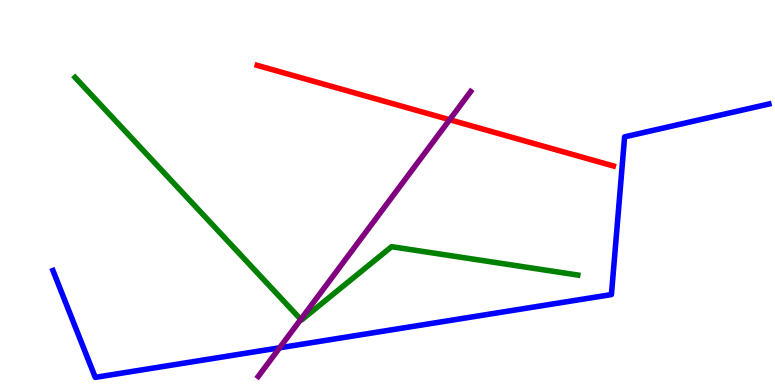[{'lines': ['blue', 'red'], 'intersections': []}, {'lines': ['green', 'red'], 'intersections': []}, {'lines': ['purple', 'red'], 'intersections': [{'x': 5.8, 'y': 6.89}]}, {'lines': ['blue', 'green'], 'intersections': []}, {'lines': ['blue', 'purple'], 'intersections': [{'x': 3.61, 'y': 0.966}]}, {'lines': ['green', 'purple'], 'intersections': [{'x': 3.88, 'y': 1.7}]}]